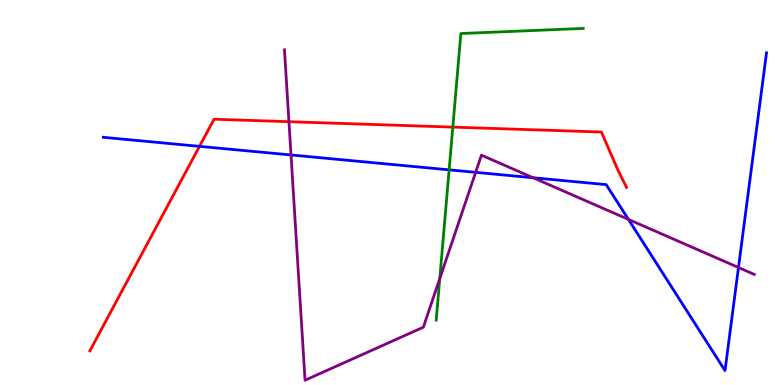[{'lines': ['blue', 'red'], 'intersections': [{'x': 2.57, 'y': 6.2}]}, {'lines': ['green', 'red'], 'intersections': [{'x': 5.84, 'y': 6.7}]}, {'lines': ['purple', 'red'], 'intersections': [{'x': 3.73, 'y': 6.84}]}, {'lines': ['blue', 'green'], 'intersections': [{'x': 5.8, 'y': 5.59}]}, {'lines': ['blue', 'purple'], 'intersections': [{'x': 3.76, 'y': 5.97}, {'x': 6.14, 'y': 5.52}, {'x': 6.88, 'y': 5.38}, {'x': 8.11, 'y': 4.3}, {'x': 9.53, 'y': 3.05}]}, {'lines': ['green', 'purple'], 'intersections': [{'x': 5.67, 'y': 2.76}]}]